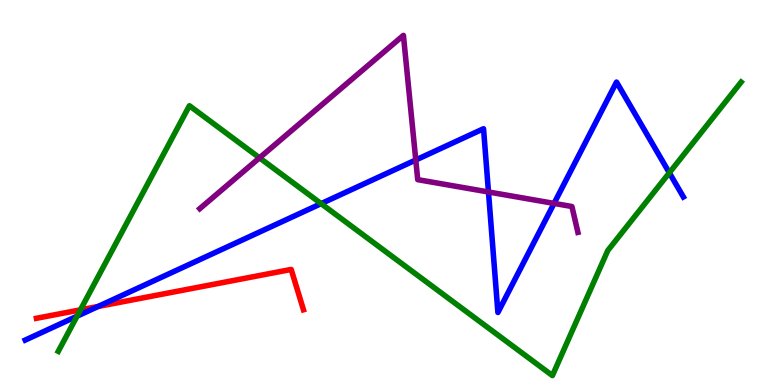[{'lines': ['blue', 'red'], 'intersections': [{'x': 1.27, 'y': 2.04}]}, {'lines': ['green', 'red'], 'intersections': [{'x': 1.04, 'y': 1.95}]}, {'lines': ['purple', 'red'], 'intersections': []}, {'lines': ['blue', 'green'], 'intersections': [{'x': 0.994, 'y': 1.79}, {'x': 4.14, 'y': 4.71}, {'x': 8.64, 'y': 5.51}]}, {'lines': ['blue', 'purple'], 'intersections': [{'x': 5.36, 'y': 5.84}, {'x': 6.3, 'y': 5.01}, {'x': 7.15, 'y': 4.72}]}, {'lines': ['green', 'purple'], 'intersections': [{'x': 3.35, 'y': 5.9}]}]